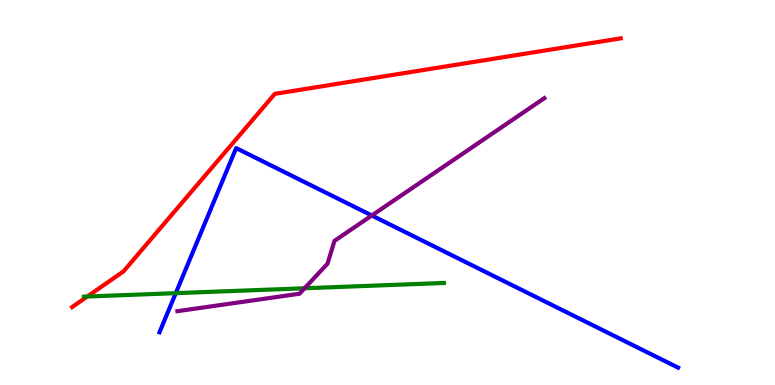[{'lines': ['blue', 'red'], 'intersections': []}, {'lines': ['green', 'red'], 'intersections': [{'x': 1.13, 'y': 2.3}]}, {'lines': ['purple', 'red'], 'intersections': []}, {'lines': ['blue', 'green'], 'intersections': [{'x': 2.27, 'y': 2.39}]}, {'lines': ['blue', 'purple'], 'intersections': [{'x': 4.8, 'y': 4.4}]}, {'lines': ['green', 'purple'], 'intersections': [{'x': 3.93, 'y': 2.51}]}]